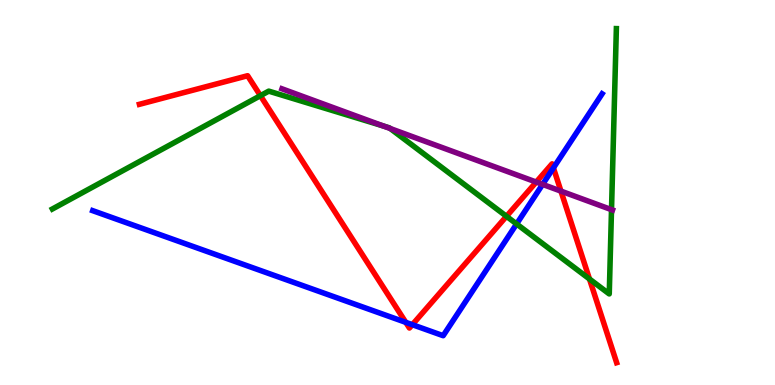[{'lines': ['blue', 'red'], 'intersections': [{'x': 5.24, 'y': 1.63}, {'x': 5.32, 'y': 1.57}, {'x': 7.14, 'y': 5.64}]}, {'lines': ['green', 'red'], 'intersections': [{'x': 3.36, 'y': 7.51}, {'x': 6.54, 'y': 4.38}, {'x': 7.61, 'y': 2.75}]}, {'lines': ['purple', 'red'], 'intersections': [{'x': 6.92, 'y': 5.27}, {'x': 7.24, 'y': 5.04}]}, {'lines': ['blue', 'green'], 'intersections': [{'x': 6.67, 'y': 4.18}]}, {'lines': ['blue', 'purple'], 'intersections': [{'x': 7.0, 'y': 5.21}]}, {'lines': ['green', 'purple'], 'intersections': [{'x': 4.95, 'y': 6.73}, {'x': 5.04, 'y': 6.66}, {'x': 7.89, 'y': 4.55}]}]